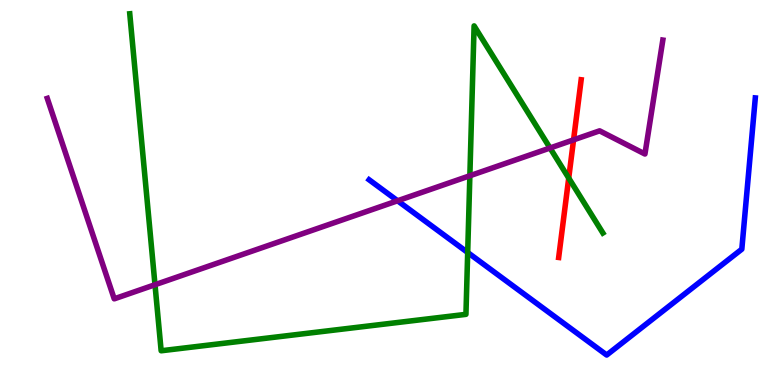[{'lines': ['blue', 'red'], 'intersections': []}, {'lines': ['green', 'red'], 'intersections': [{'x': 7.34, 'y': 5.37}]}, {'lines': ['purple', 'red'], 'intersections': [{'x': 7.4, 'y': 6.37}]}, {'lines': ['blue', 'green'], 'intersections': [{'x': 6.03, 'y': 3.44}]}, {'lines': ['blue', 'purple'], 'intersections': [{'x': 5.13, 'y': 4.79}]}, {'lines': ['green', 'purple'], 'intersections': [{'x': 2.0, 'y': 2.6}, {'x': 6.06, 'y': 5.44}, {'x': 7.1, 'y': 6.16}]}]